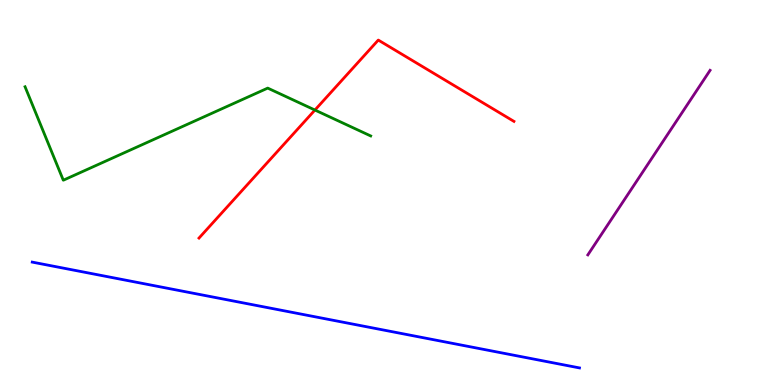[{'lines': ['blue', 'red'], 'intersections': []}, {'lines': ['green', 'red'], 'intersections': [{'x': 4.06, 'y': 7.14}]}, {'lines': ['purple', 'red'], 'intersections': []}, {'lines': ['blue', 'green'], 'intersections': []}, {'lines': ['blue', 'purple'], 'intersections': []}, {'lines': ['green', 'purple'], 'intersections': []}]